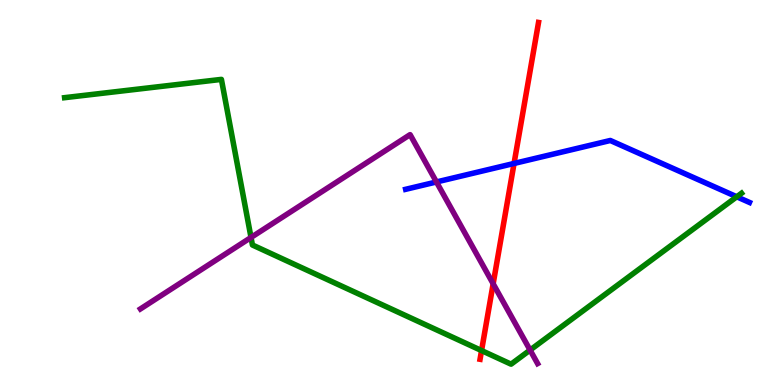[{'lines': ['blue', 'red'], 'intersections': [{'x': 6.63, 'y': 5.75}]}, {'lines': ['green', 'red'], 'intersections': [{'x': 6.21, 'y': 0.894}]}, {'lines': ['purple', 'red'], 'intersections': [{'x': 6.36, 'y': 2.63}]}, {'lines': ['blue', 'green'], 'intersections': [{'x': 9.51, 'y': 4.89}]}, {'lines': ['blue', 'purple'], 'intersections': [{'x': 5.63, 'y': 5.27}]}, {'lines': ['green', 'purple'], 'intersections': [{'x': 3.24, 'y': 3.83}, {'x': 6.84, 'y': 0.907}]}]